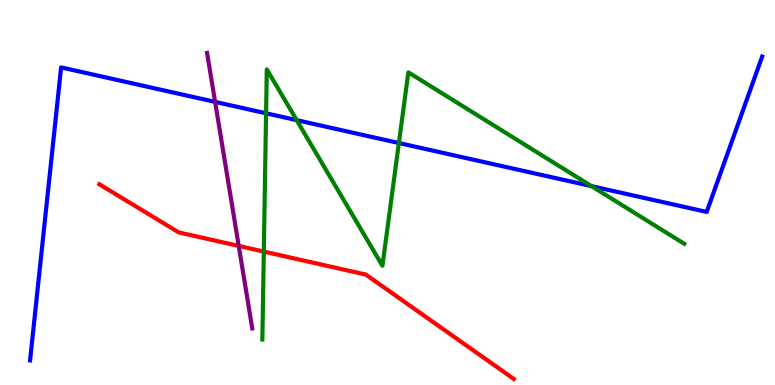[{'lines': ['blue', 'red'], 'intersections': []}, {'lines': ['green', 'red'], 'intersections': [{'x': 3.4, 'y': 3.47}]}, {'lines': ['purple', 'red'], 'intersections': [{'x': 3.08, 'y': 3.61}]}, {'lines': ['blue', 'green'], 'intersections': [{'x': 3.43, 'y': 7.06}, {'x': 3.83, 'y': 6.88}, {'x': 5.15, 'y': 6.29}, {'x': 7.63, 'y': 5.17}]}, {'lines': ['blue', 'purple'], 'intersections': [{'x': 2.78, 'y': 7.35}]}, {'lines': ['green', 'purple'], 'intersections': []}]